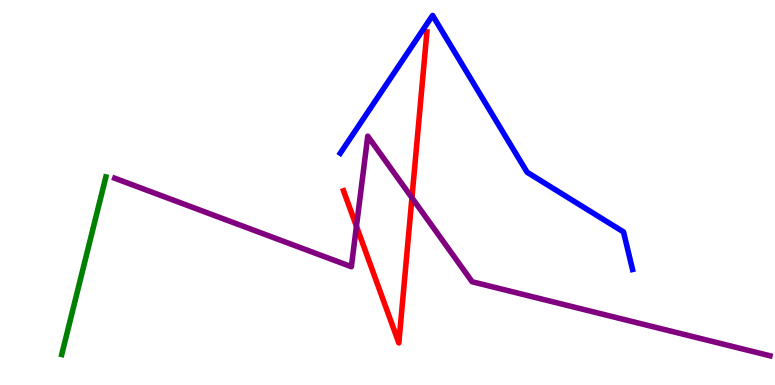[{'lines': ['blue', 'red'], 'intersections': []}, {'lines': ['green', 'red'], 'intersections': []}, {'lines': ['purple', 'red'], 'intersections': [{'x': 4.6, 'y': 4.12}, {'x': 5.32, 'y': 4.86}]}, {'lines': ['blue', 'green'], 'intersections': []}, {'lines': ['blue', 'purple'], 'intersections': []}, {'lines': ['green', 'purple'], 'intersections': []}]